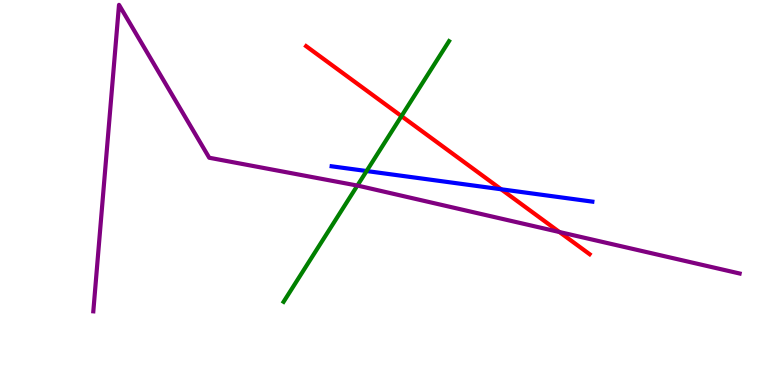[{'lines': ['blue', 'red'], 'intersections': [{'x': 6.47, 'y': 5.08}]}, {'lines': ['green', 'red'], 'intersections': [{'x': 5.18, 'y': 6.98}]}, {'lines': ['purple', 'red'], 'intersections': [{'x': 7.22, 'y': 3.97}]}, {'lines': ['blue', 'green'], 'intersections': [{'x': 4.73, 'y': 5.56}]}, {'lines': ['blue', 'purple'], 'intersections': []}, {'lines': ['green', 'purple'], 'intersections': [{'x': 4.61, 'y': 5.18}]}]